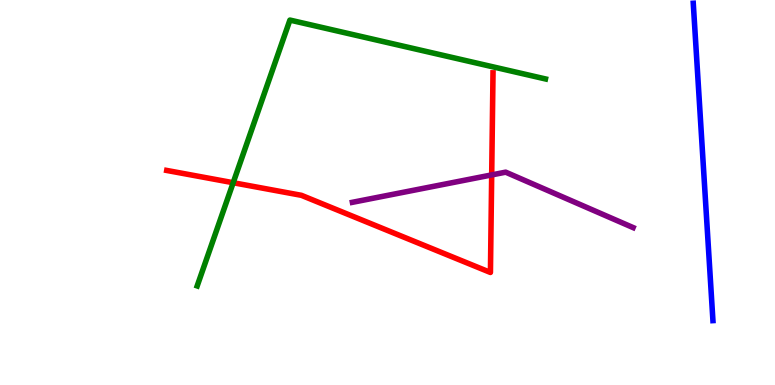[{'lines': ['blue', 'red'], 'intersections': []}, {'lines': ['green', 'red'], 'intersections': [{'x': 3.01, 'y': 5.25}]}, {'lines': ['purple', 'red'], 'intersections': [{'x': 6.34, 'y': 5.46}]}, {'lines': ['blue', 'green'], 'intersections': []}, {'lines': ['blue', 'purple'], 'intersections': []}, {'lines': ['green', 'purple'], 'intersections': []}]